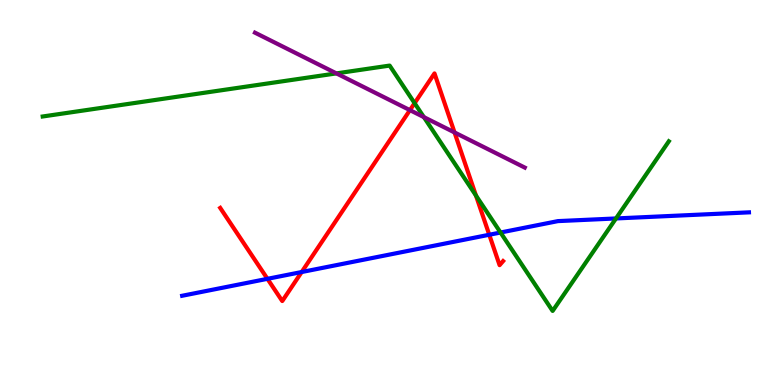[{'lines': ['blue', 'red'], 'intersections': [{'x': 3.45, 'y': 2.76}, {'x': 3.89, 'y': 2.93}, {'x': 6.31, 'y': 3.9}]}, {'lines': ['green', 'red'], 'intersections': [{'x': 5.35, 'y': 7.32}, {'x': 6.14, 'y': 4.92}]}, {'lines': ['purple', 'red'], 'intersections': [{'x': 5.29, 'y': 7.14}, {'x': 5.87, 'y': 6.56}]}, {'lines': ['blue', 'green'], 'intersections': [{'x': 6.46, 'y': 3.96}, {'x': 7.95, 'y': 4.33}]}, {'lines': ['blue', 'purple'], 'intersections': []}, {'lines': ['green', 'purple'], 'intersections': [{'x': 4.34, 'y': 8.09}, {'x': 5.47, 'y': 6.96}]}]